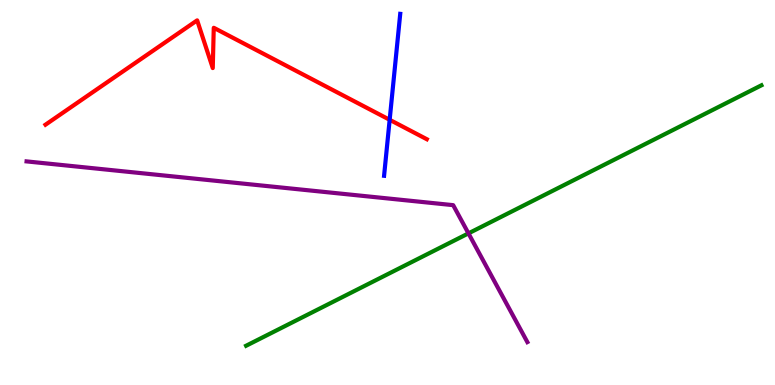[{'lines': ['blue', 'red'], 'intersections': [{'x': 5.03, 'y': 6.89}]}, {'lines': ['green', 'red'], 'intersections': []}, {'lines': ['purple', 'red'], 'intersections': []}, {'lines': ['blue', 'green'], 'intersections': []}, {'lines': ['blue', 'purple'], 'intersections': []}, {'lines': ['green', 'purple'], 'intersections': [{'x': 6.04, 'y': 3.94}]}]